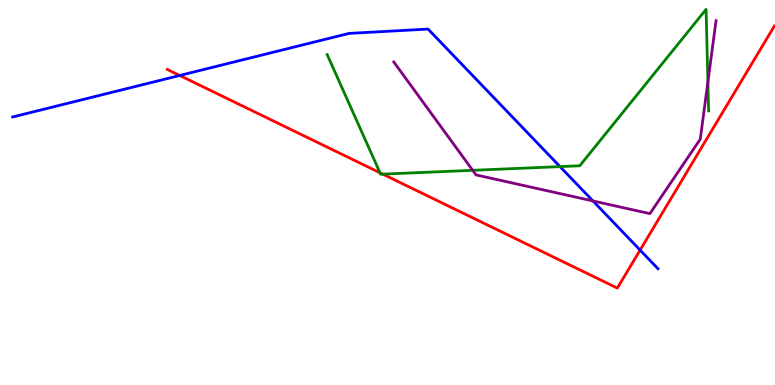[{'lines': ['blue', 'red'], 'intersections': [{'x': 2.32, 'y': 8.04}, {'x': 8.26, 'y': 3.5}]}, {'lines': ['green', 'red'], 'intersections': [{'x': 4.9, 'y': 5.51}, {'x': 4.94, 'y': 5.48}]}, {'lines': ['purple', 'red'], 'intersections': []}, {'lines': ['blue', 'green'], 'intersections': [{'x': 7.23, 'y': 5.67}]}, {'lines': ['blue', 'purple'], 'intersections': [{'x': 7.65, 'y': 4.78}]}, {'lines': ['green', 'purple'], 'intersections': [{'x': 6.1, 'y': 5.58}, {'x': 9.13, 'y': 7.87}]}]